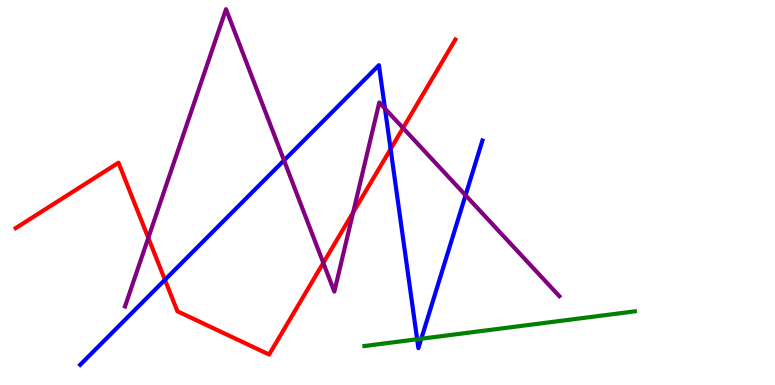[{'lines': ['blue', 'red'], 'intersections': [{'x': 2.13, 'y': 2.73}, {'x': 5.04, 'y': 6.13}]}, {'lines': ['green', 'red'], 'intersections': []}, {'lines': ['purple', 'red'], 'intersections': [{'x': 1.91, 'y': 3.82}, {'x': 4.17, 'y': 3.17}, {'x': 4.56, 'y': 4.48}, {'x': 5.2, 'y': 6.67}]}, {'lines': ['blue', 'green'], 'intersections': [{'x': 5.38, 'y': 1.19}, {'x': 5.44, 'y': 1.2}]}, {'lines': ['blue', 'purple'], 'intersections': [{'x': 3.66, 'y': 5.83}, {'x': 4.97, 'y': 7.18}, {'x': 6.01, 'y': 4.93}]}, {'lines': ['green', 'purple'], 'intersections': []}]